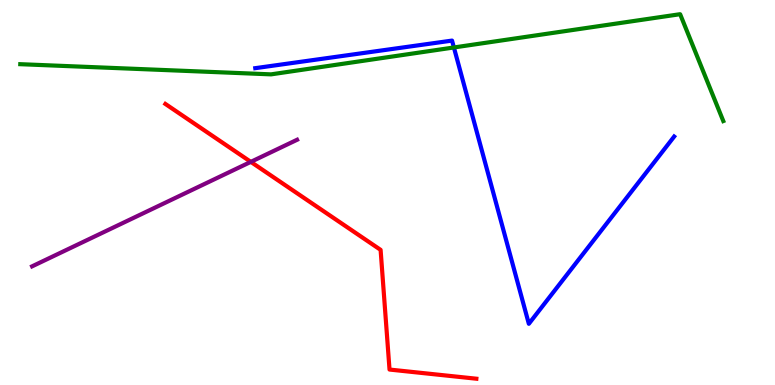[{'lines': ['blue', 'red'], 'intersections': []}, {'lines': ['green', 'red'], 'intersections': []}, {'lines': ['purple', 'red'], 'intersections': [{'x': 3.24, 'y': 5.8}]}, {'lines': ['blue', 'green'], 'intersections': [{'x': 5.86, 'y': 8.77}]}, {'lines': ['blue', 'purple'], 'intersections': []}, {'lines': ['green', 'purple'], 'intersections': []}]